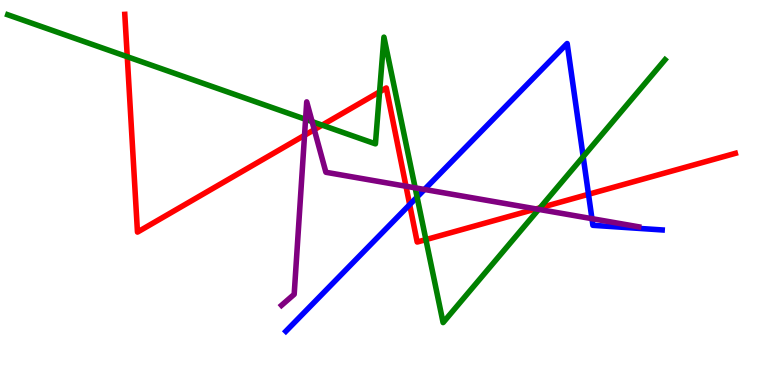[{'lines': ['blue', 'red'], 'intersections': [{'x': 5.29, 'y': 4.69}, {'x': 7.59, 'y': 4.95}]}, {'lines': ['green', 'red'], 'intersections': [{'x': 1.64, 'y': 8.53}, {'x': 4.16, 'y': 6.75}, {'x': 4.9, 'y': 7.61}, {'x': 5.5, 'y': 3.78}, {'x': 6.97, 'y': 4.6}]}, {'lines': ['purple', 'red'], 'intersections': [{'x': 3.93, 'y': 6.49}, {'x': 4.06, 'y': 6.63}, {'x': 5.24, 'y': 5.16}, {'x': 6.92, 'y': 4.57}]}, {'lines': ['blue', 'green'], 'intersections': [{'x': 5.38, 'y': 4.88}, {'x': 7.52, 'y': 5.93}]}, {'lines': ['blue', 'purple'], 'intersections': [{'x': 5.48, 'y': 5.08}, {'x': 7.64, 'y': 4.32}]}, {'lines': ['green', 'purple'], 'intersections': [{'x': 3.94, 'y': 6.9}, {'x': 4.03, 'y': 6.84}, {'x': 5.36, 'y': 5.12}, {'x': 6.95, 'y': 4.56}]}]